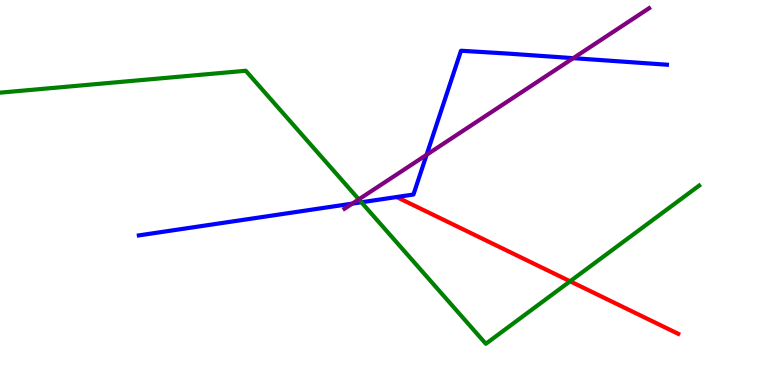[{'lines': ['blue', 'red'], 'intersections': []}, {'lines': ['green', 'red'], 'intersections': [{'x': 7.36, 'y': 2.69}]}, {'lines': ['purple', 'red'], 'intersections': []}, {'lines': ['blue', 'green'], 'intersections': [{'x': 4.66, 'y': 4.75}]}, {'lines': ['blue', 'purple'], 'intersections': [{'x': 4.55, 'y': 4.71}, {'x': 5.5, 'y': 5.98}, {'x': 7.4, 'y': 8.49}]}, {'lines': ['green', 'purple'], 'intersections': [{'x': 4.63, 'y': 4.82}]}]